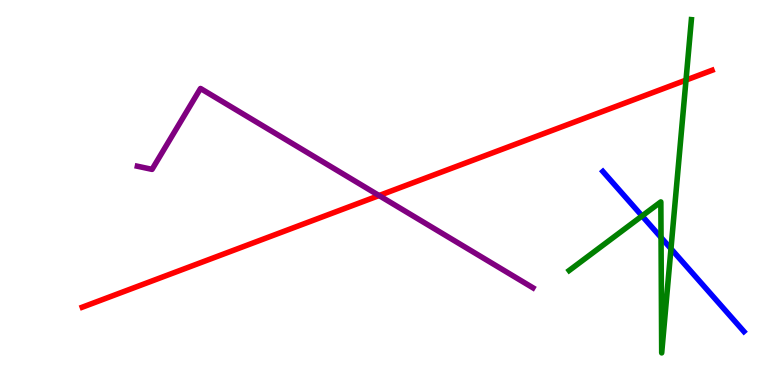[{'lines': ['blue', 'red'], 'intersections': []}, {'lines': ['green', 'red'], 'intersections': [{'x': 8.85, 'y': 7.92}]}, {'lines': ['purple', 'red'], 'intersections': [{'x': 4.89, 'y': 4.92}]}, {'lines': ['blue', 'green'], 'intersections': [{'x': 8.28, 'y': 4.39}, {'x': 8.53, 'y': 3.83}, {'x': 8.66, 'y': 3.54}]}, {'lines': ['blue', 'purple'], 'intersections': []}, {'lines': ['green', 'purple'], 'intersections': []}]